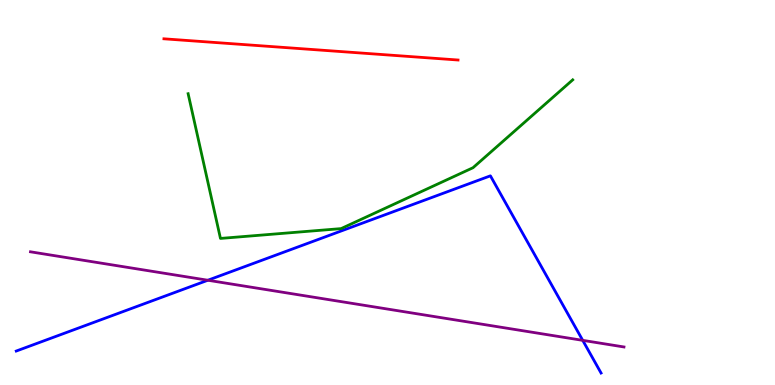[{'lines': ['blue', 'red'], 'intersections': []}, {'lines': ['green', 'red'], 'intersections': []}, {'lines': ['purple', 'red'], 'intersections': []}, {'lines': ['blue', 'green'], 'intersections': []}, {'lines': ['blue', 'purple'], 'intersections': [{'x': 2.68, 'y': 2.72}, {'x': 7.52, 'y': 1.16}]}, {'lines': ['green', 'purple'], 'intersections': []}]